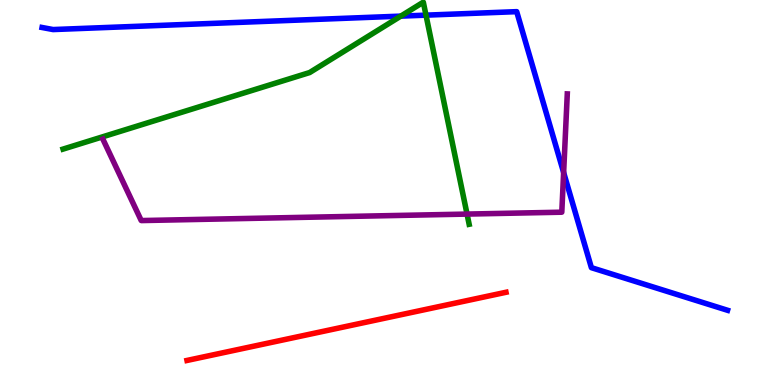[{'lines': ['blue', 'red'], 'intersections': []}, {'lines': ['green', 'red'], 'intersections': []}, {'lines': ['purple', 'red'], 'intersections': []}, {'lines': ['blue', 'green'], 'intersections': [{'x': 5.17, 'y': 9.58}, {'x': 5.5, 'y': 9.61}]}, {'lines': ['blue', 'purple'], 'intersections': [{'x': 7.27, 'y': 5.52}]}, {'lines': ['green', 'purple'], 'intersections': [{'x': 6.03, 'y': 4.44}]}]